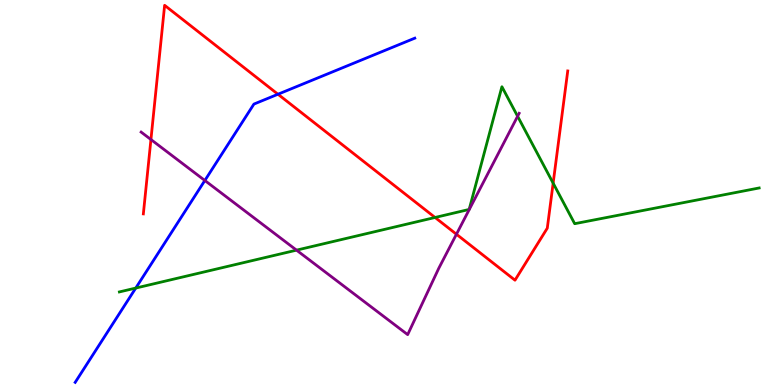[{'lines': ['blue', 'red'], 'intersections': [{'x': 3.59, 'y': 7.55}]}, {'lines': ['green', 'red'], 'intersections': [{'x': 5.61, 'y': 4.35}, {'x': 7.14, 'y': 5.24}]}, {'lines': ['purple', 'red'], 'intersections': [{'x': 1.95, 'y': 6.38}, {'x': 5.89, 'y': 3.92}]}, {'lines': ['blue', 'green'], 'intersections': [{'x': 1.75, 'y': 2.52}]}, {'lines': ['blue', 'purple'], 'intersections': [{'x': 2.64, 'y': 5.31}]}, {'lines': ['green', 'purple'], 'intersections': [{'x': 3.83, 'y': 3.5}, {'x': 6.68, 'y': 6.98}]}]